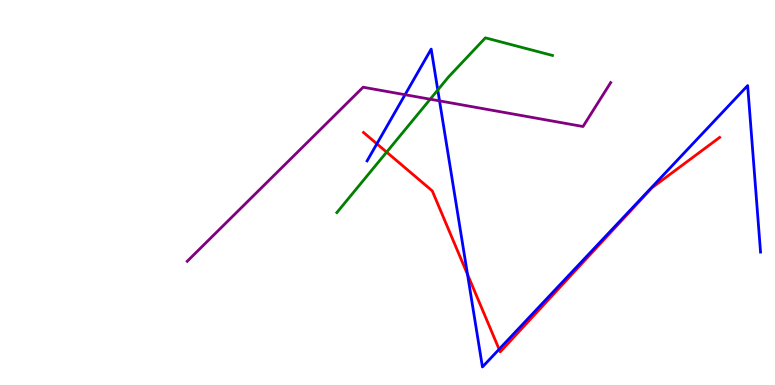[{'lines': ['blue', 'red'], 'intersections': [{'x': 4.86, 'y': 6.26}, {'x': 6.03, 'y': 2.87}, {'x': 6.44, 'y': 0.928}]}, {'lines': ['green', 'red'], 'intersections': [{'x': 4.99, 'y': 6.05}]}, {'lines': ['purple', 'red'], 'intersections': []}, {'lines': ['blue', 'green'], 'intersections': [{'x': 5.65, 'y': 7.66}]}, {'lines': ['blue', 'purple'], 'intersections': [{'x': 5.23, 'y': 7.54}, {'x': 5.67, 'y': 7.38}]}, {'lines': ['green', 'purple'], 'intersections': [{'x': 5.55, 'y': 7.42}]}]